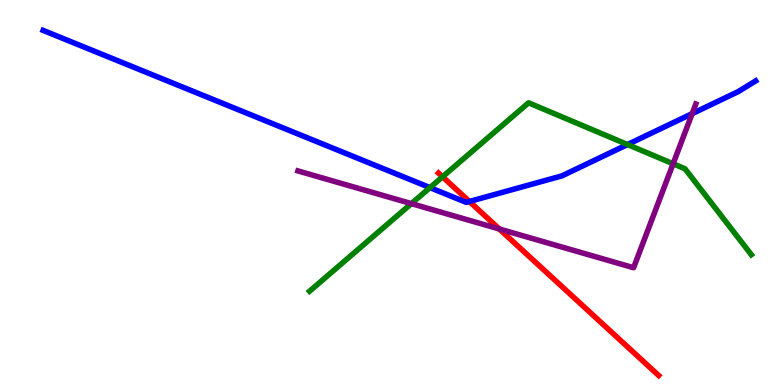[{'lines': ['blue', 'red'], 'intersections': [{'x': 6.06, 'y': 4.77}]}, {'lines': ['green', 'red'], 'intersections': [{'x': 5.71, 'y': 5.41}]}, {'lines': ['purple', 'red'], 'intersections': [{'x': 6.44, 'y': 4.05}]}, {'lines': ['blue', 'green'], 'intersections': [{'x': 5.55, 'y': 5.13}, {'x': 8.1, 'y': 6.25}]}, {'lines': ['blue', 'purple'], 'intersections': [{'x': 8.93, 'y': 7.05}]}, {'lines': ['green', 'purple'], 'intersections': [{'x': 5.31, 'y': 4.71}, {'x': 8.69, 'y': 5.75}]}]